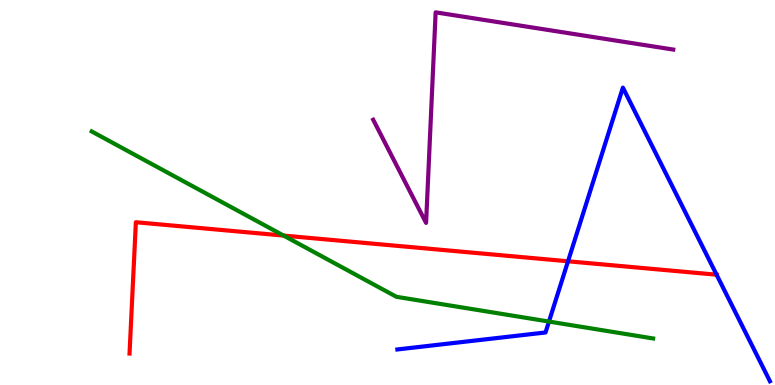[{'lines': ['blue', 'red'], 'intersections': [{'x': 7.33, 'y': 3.21}, {'x': 9.25, 'y': 2.86}]}, {'lines': ['green', 'red'], 'intersections': [{'x': 3.66, 'y': 3.88}]}, {'lines': ['purple', 'red'], 'intersections': []}, {'lines': ['blue', 'green'], 'intersections': [{'x': 7.08, 'y': 1.65}]}, {'lines': ['blue', 'purple'], 'intersections': []}, {'lines': ['green', 'purple'], 'intersections': []}]